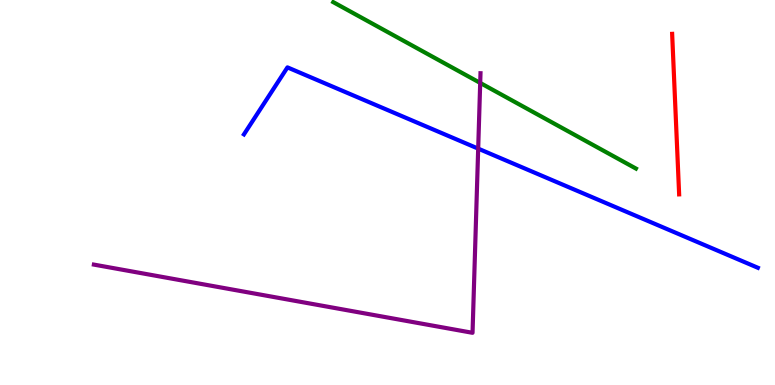[{'lines': ['blue', 'red'], 'intersections': []}, {'lines': ['green', 'red'], 'intersections': []}, {'lines': ['purple', 'red'], 'intersections': []}, {'lines': ['blue', 'green'], 'intersections': []}, {'lines': ['blue', 'purple'], 'intersections': [{'x': 6.17, 'y': 6.14}]}, {'lines': ['green', 'purple'], 'intersections': [{'x': 6.2, 'y': 7.85}]}]